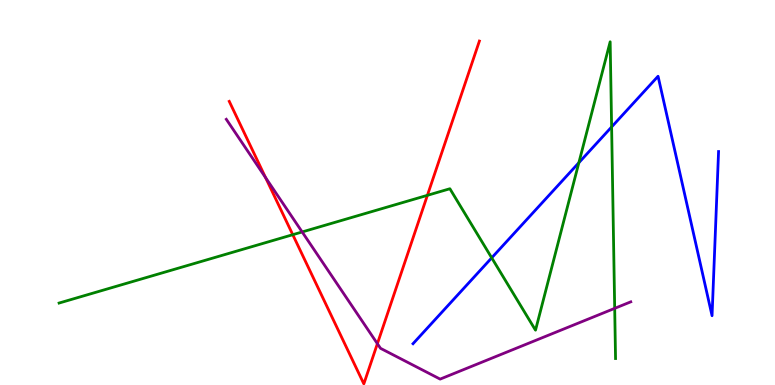[{'lines': ['blue', 'red'], 'intersections': []}, {'lines': ['green', 'red'], 'intersections': [{'x': 3.78, 'y': 3.9}, {'x': 5.51, 'y': 4.93}]}, {'lines': ['purple', 'red'], 'intersections': [{'x': 3.43, 'y': 5.39}, {'x': 4.87, 'y': 1.07}]}, {'lines': ['blue', 'green'], 'intersections': [{'x': 6.34, 'y': 3.3}, {'x': 7.47, 'y': 5.77}, {'x': 7.89, 'y': 6.7}]}, {'lines': ['blue', 'purple'], 'intersections': []}, {'lines': ['green', 'purple'], 'intersections': [{'x': 3.9, 'y': 3.98}, {'x': 7.93, 'y': 1.99}]}]